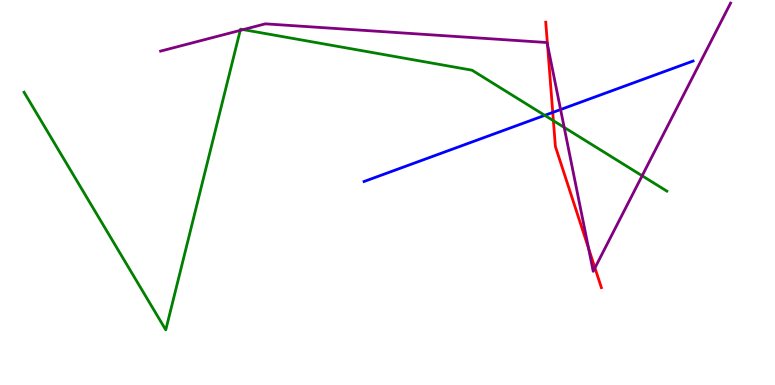[{'lines': ['blue', 'red'], 'intersections': [{'x': 7.13, 'y': 7.08}]}, {'lines': ['green', 'red'], 'intersections': [{'x': 7.14, 'y': 6.86}]}, {'lines': ['purple', 'red'], 'intersections': [{'x': 7.06, 'y': 8.84}, {'x': 7.59, 'y': 3.55}, {'x': 7.68, 'y': 3.04}]}, {'lines': ['blue', 'green'], 'intersections': [{'x': 7.03, 'y': 7.0}]}, {'lines': ['blue', 'purple'], 'intersections': [{'x': 7.23, 'y': 7.15}]}, {'lines': ['green', 'purple'], 'intersections': [{'x': 3.1, 'y': 9.21}, {'x': 3.14, 'y': 9.23}, {'x': 7.28, 'y': 6.69}, {'x': 8.29, 'y': 5.43}]}]